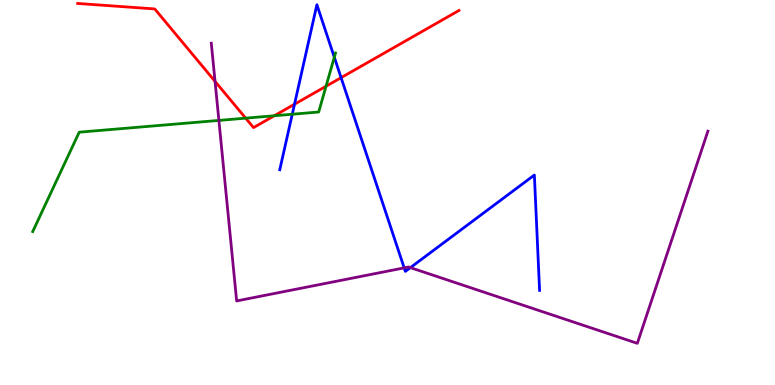[{'lines': ['blue', 'red'], 'intersections': [{'x': 3.8, 'y': 7.29}, {'x': 4.4, 'y': 7.98}]}, {'lines': ['green', 'red'], 'intersections': [{'x': 3.17, 'y': 6.93}, {'x': 3.54, 'y': 6.99}, {'x': 4.21, 'y': 7.76}]}, {'lines': ['purple', 'red'], 'intersections': [{'x': 2.77, 'y': 7.89}]}, {'lines': ['blue', 'green'], 'intersections': [{'x': 3.77, 'y': 7.03}, {'x': 4.31, 'y': 8.51}]}, {'lines': ['blue', 'purple'], 'intersections': [{'x': 5.22, 'y': 3.04}, {'x': 5.3, 'y': 3.05}]}, {'lines': ['green', 'purple'], 'intersections': [{'x': 2.82, 'y': 6.87}]}]